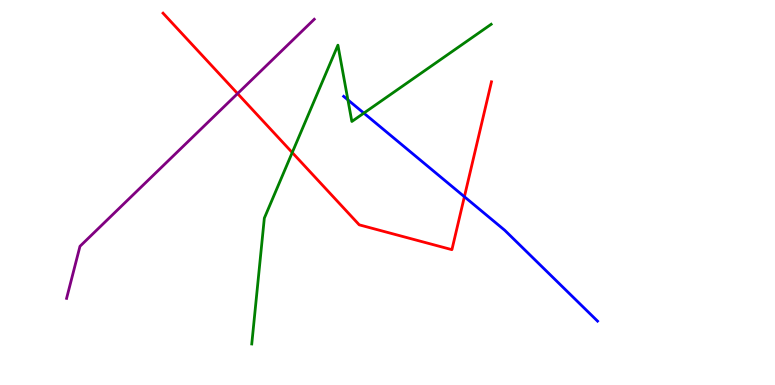[{'lines': ['blue', 'red'], 'intersections': [{'x': 5.99, 'y': 4.89}]}, {'lines': ['green', 'red'], 'intersections': [{'x': 3.77, 'y': 6.04}]}, {'lines': ['purple', 'red'], 'intersections': [{'x': 3.07, 'y': 7.57}]}, {'lines': ['blue', 'green'], 'intersections': [{'x': 4.49, 'y': 7.41}, {'x': 4.69, 'y': 7.06}]}, {'lines': ['blue', 'purple'], 'intersections': []}, {'lines': ['green', 'purple'], 'intersections': []}]